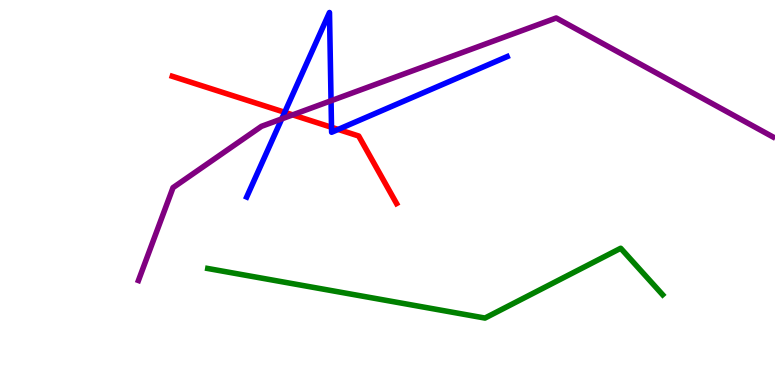[{'lines': ['blue', 'red'], 'intersections': [{'x': 3.67, 'y': 7.08}, {'x': 4.28, 'y': 6.69}, {'x': 4.36, 'y': 6.64}]}, {'lines': ['green', 'red'], 'intersections': []}, {'lines': ['purple', 'red'], 'intersections': [{'x': 3.78, 'y': 7.02}]}, {'lines': ['blue', 'green'], 'intersections': []}, {'lines': ['blue', 'purple'], 'intersections': [{'x': 3.64, 'y': 6.91}, {'x': 4.27, 'y': 7.38}]}, {'lines': ['green', 'purple'], 'intersections': []}]